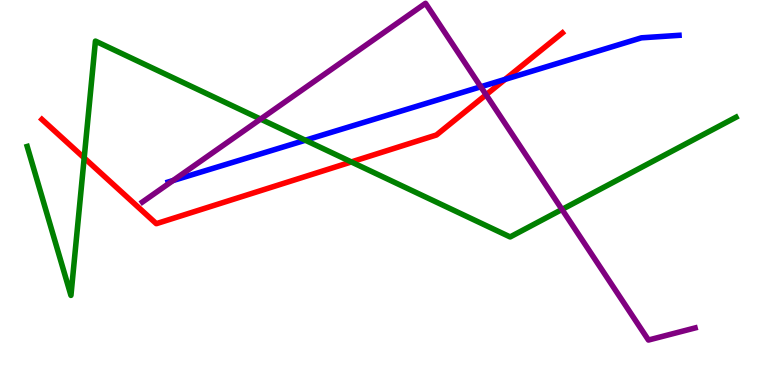[{'lines': ['blue', 'red'], 'intersections': [{'x': 6.52, 'y': 7.94}]}, {'lines': ['green', 'red'], 'intersections': [{'x': 1.09, 'y': 5.9}, {'x': 4.53, 'y': 5.79}]}, {'lines': ['purple', 'red'], 'intersections': [{'x': 6.27, 'y': 7.54}]}, {'lines': ['blue', 'green'], 'intersections': [{'x': 3.94, 'y': 6.36}]}, {'lines': ['blue', 'purple'], 'intersections': [{'x': 2.23, 'y': 5.31}, {'x': 6.2, 'y': 7.75}]}, {'lines': ['green', 'purple'], 'intersections': [{'x': 3.36, 'y': 6.91}, {'x': 7.25, 'y': 4.56}]}]